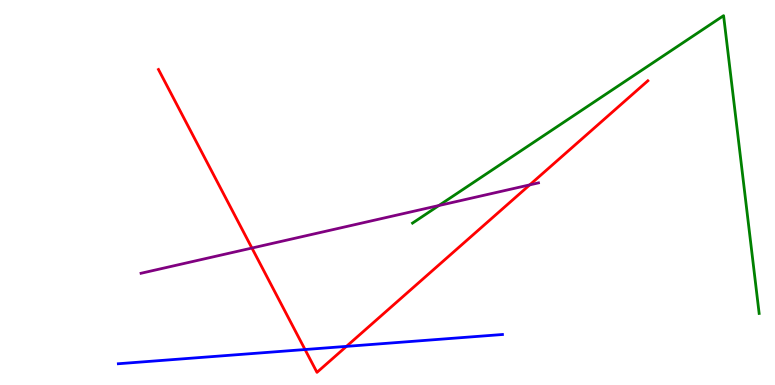[{'lines': ['blue', 'red'], 'intersections': [{'x': 3.94, 'y': 0.921}, {'x': 4.47, 'y': 1.0}]}, {'lines': ['green', 'red'], 'intersections': []}, {'lines': ['purple', 'red'], 'intersections': [{'x': 3.25, 'y': 3.56}, {'x': 6.84, 'y': 5.2}]}, {'lines': ['blue', 'green'], 'intersections': []}, {'lines': ['blue', 'purple'], 'intersections': []}, {'lines': ['green', 'purple'], 'intersections': [{'x': 5.66, 'y': 4.66}]}]